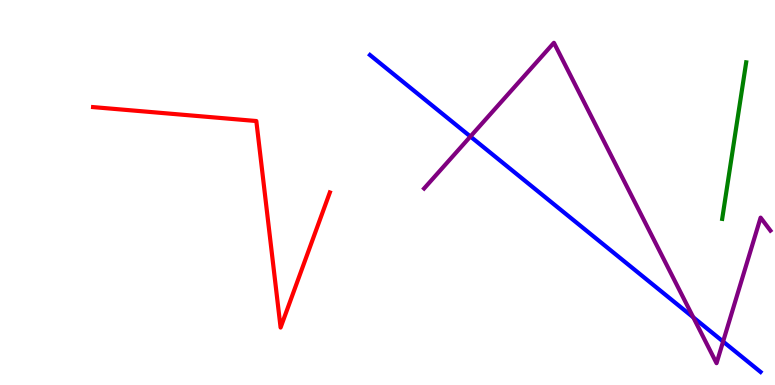[{'lines': ['blue', 'red'], 'intersections': []}, {'lines': ['green', 'red'], 'intersections': []}, {'lines': ['purple', 'red'], 'intersections': []}, {'lines': ['blue', 'green'], 'intersections': []}, {'lines': ['blue', 'purple'], 'intersections': [{'x': 6.07, 'y': 6.45}, {'x': 8.95, 'y': 1.76}, {'x': 9.33, 'y': 1.13}]}, {'lines': ['green', 'purple'], 'intersections': []}]